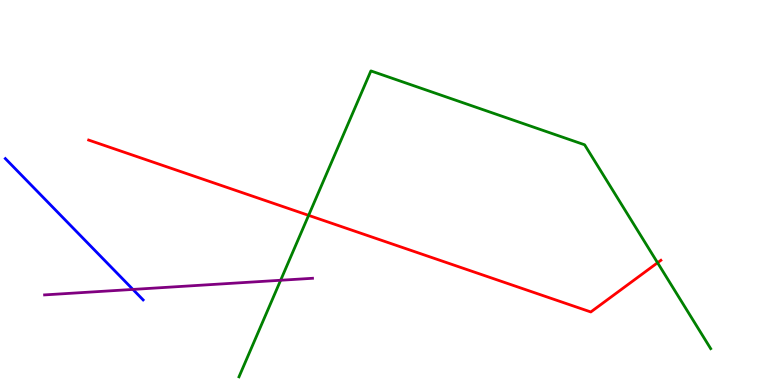[{'lines': ['blue', 'red'], 'intersections': []}, {'lines': ['green', 'red'], 'intersections': [{'x': 3.98, 'y': 4.41}, {'x': 8.48, 'y': 3.18}]}, {'lines': ['purple', 'red'], 'intersections': []}, {'lines': ['blue', 'green'], 'intersections': []}, {'lines': ['blue', 'purple'], 'intersections': [{'x': 1.72, 'y': 2.48}]}, {'lines': ['green', 'purple'], 'intersections': [{'x': 3.62, 'y': 2.72}]}]